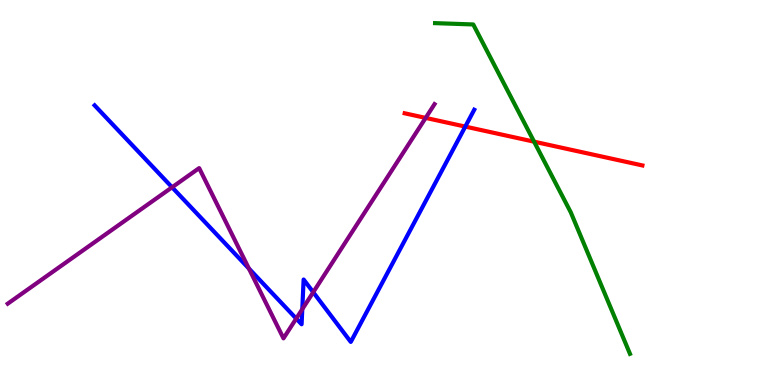[{'lines': ['blue', 'red'], 'intersections': [{'x': 6.0, 'y': 6.71}]}, {'lines': ['green', 'red'], 'intersections': [{'x': 6.89, 'y': 6.32}]}, {'lines': ['purple', 'red'], 'intersections': [{'x': 5.49, 'y': 6.94}]}, {'lines': ['blue', 'green'], 'intersections': []}, {'lines': ['blue', 'purple'], 'intersections': [{'x': 2.22, 'y': 5.14}, {'x': 3.21, 'y': 3.03}, {'x': 3.82, 'y': 1.73}, {'x': 3.9, 'y': 1.97}, {'x': 4.04, 'y': 2.41}]}, {'lines': ['green', 'purple'], 'intersections': []}]